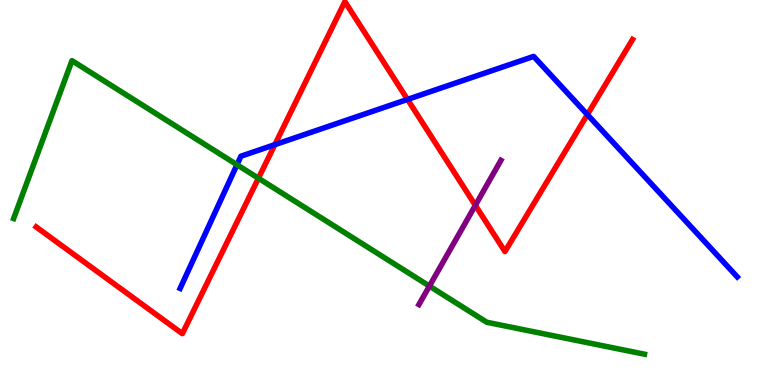[{'lines': ['blue', 'red'], 'intersections': [{'x': 3.55, 'y': 6.24}, {'x': 5.26, 'y': 7.42}, {'x': 7.58, 'y': 7.02}]}, {'lines': ['green', 'red'], 'intersections': [{'x': 3.33, 'y': 5.37}]}, {'lines': ['purple', 'red'], 'intersections': [{'x': 6.13, 'y': 4.67}]}, {'lines': ['blue', 'green'], 'intersections': [{'x': 3.06, 'y': 5.72}]}, {'lines': ['blue', 'purple'], 'intersections': []}, {'lines': ['green', 'purple'], 'intersections': [{'x': 5.54, 'y': 2.57}]}]